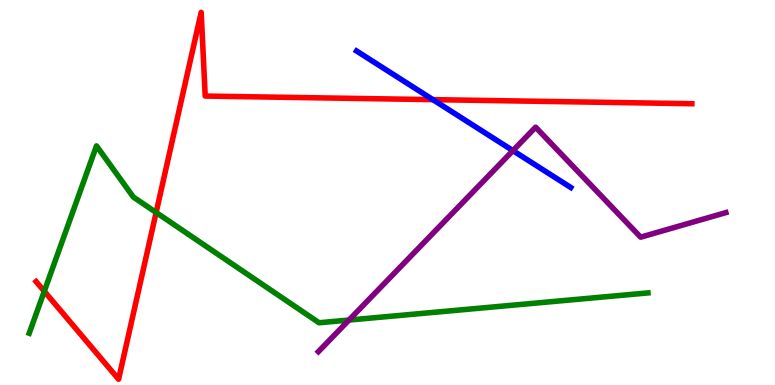[{'lines': ['blue', 'red'], 'intersections': [{'x': 5.59, 'y': 7.41}]}, {'lines': ['green', 'red'], 'intersections': [{'x': 0.571, 'y': 2.43}, {'x': 2.01, 'y': 4.48}]}, {'lines': ['purple', 'red'], 'intersections': []}, {'lines': ['blue', 'green'], 'intersections': []}, {'lines': ['blue', 'purple'], 'intersections': [{'x': 6.62, 'y': 6.09}]}, {'lines': ['green', 'purple'], 'intersections': [{'x': 4.5, 'y': 1.69}]}]